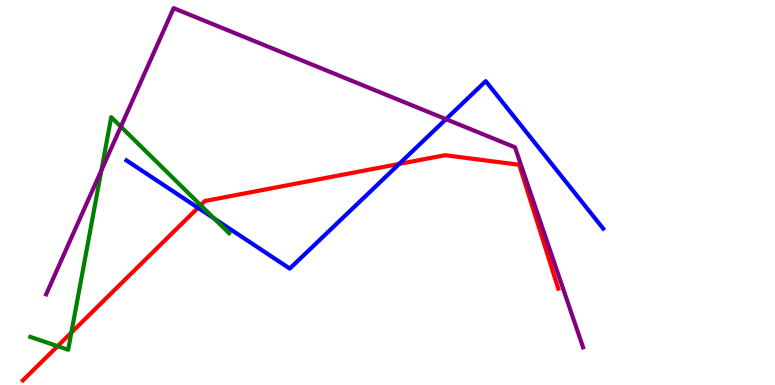[{'lines': ['blue', 'red'], 'intersections': [{'x': 2.55, 'y': 4.6}, {'x': 5.15, 'y': 5.74}]}, {'lines': ['green', 'red'], 'intersections': [{'x': 0.743, 'y': 1.01}, {'x': 0.921, 'y': 1.36}, {'x': 2.59, 'y': 4.67}]}, {'lines': ['purple', 'red'], 'intersections': []}, {'lines': ['blue', 'green'], 'intersections': [{'x': 2.76, 'y': 4.33}]}, {'lines': ['blue', 'purple'], 'intersections': [{'x': 5.75, 'y': 6.9}]}, {'lines': ['green', 'purple'], 'intersections': [{'x': 1.31, 'y': 5.58}, {'x': 1.56, 'y': 6.71}]}]